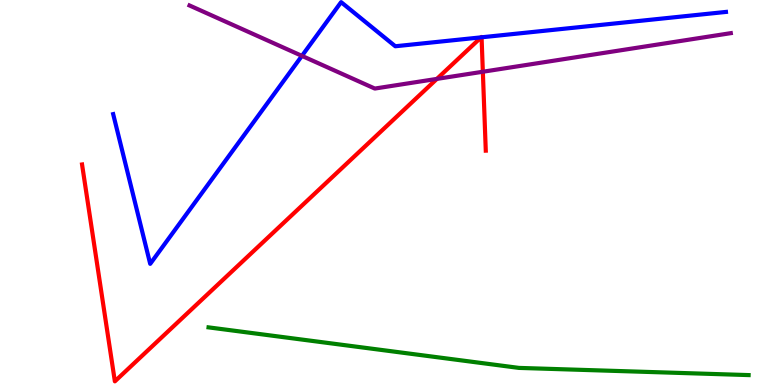[{'lines': ['blue', 'red'], 'intersections': [{'x': 6.21, 'y': 9.03}, {'x': 6.21, 'y': 9.03}]}, {'lines': ['green', 'red'], 'intersections': []}, {'lines': ['purple', 'red'], 'intersections': [{'x': 5.64, 'y': 7.95}, {'x': 6.23, 'y': 8.14}]}, {'lines': ['blue', 'green'], 'intersections': []}, {'lines': ['blue', 'purple'], 'intersections': [{'x': 3.9, 'y': 8.55}]}, {'lines': ['green', 'purple'], 'intersections': []}]